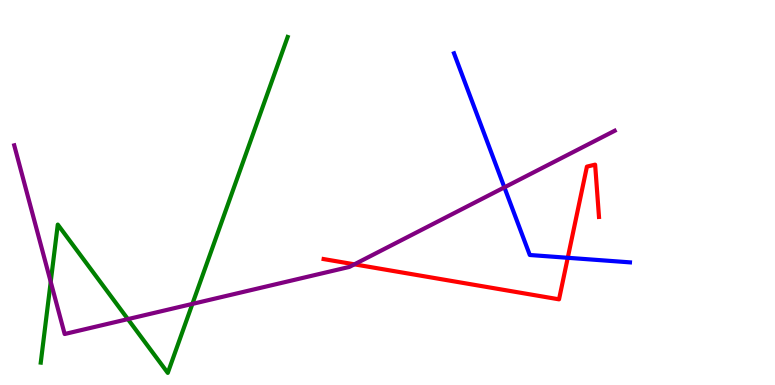[{'lines': ['blue', 'red'], 'intersections': [{'x': 7.33, 'y': 3.3}]}, {'lines': ['green', 'red'], 'intersections': []}, {'lines': ['purple', 'red'], 'intersections': [{'x': 4.57, 'y': 3.13}]}, {'lines': ['blue', 'green'], 'intersections': []}, {'lines': ['blue', 'purple'], 'intersections': [{'x': 6.51, 'y': 5.13}]}, {'lines': ['green', 'purple'], 'intersections': [{'x': 0.654, 'y': 2.68}, {'x': 1.65, 'y': 1.71}, {'x': 2.48, 'y': 2.11}]}]